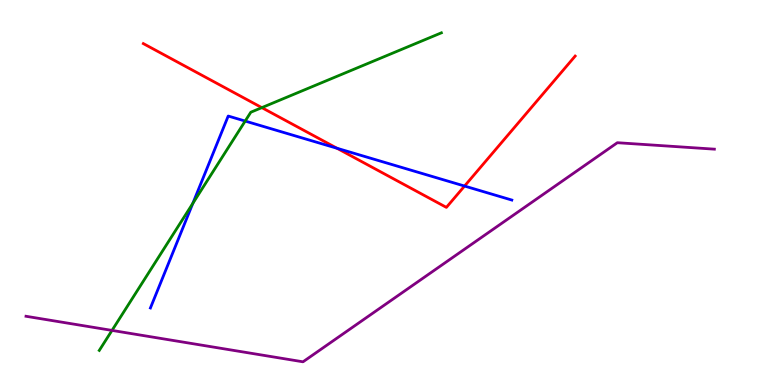[{'lines': ['blue', 'red'], 'intersections': [{'x': 4.35, 'y': 6.15}, {'x': 5.99, 'y': 5.17}]}, {'lines': ['green', 'red'], 'intersections': [{'x': 3.38, 'y': 7.2}]}, {'lines': ['purple', 'red'], 'intersections': []}, {'lines': ['blue', 'green'], 'intersections': [{'x': 2.49, 'y': 4.72}, {'x': 3.16, 'y': 6.86}]}, {'lines': ['blue', 'purple'], 'intersections': []}, {'lines': ['green', 'purple'], 'intersections': [{'x': 1.45, 'y': 1.42}]}]